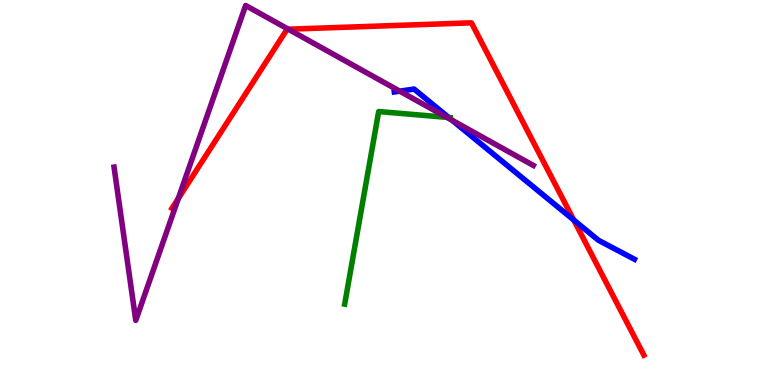[{'lines': ['blue', 'red'], 'intersections': [{'x': 7.4, 'y': 4.28}]}, {'lines': ['green', 'red'], 'intersections': []}, {'lines': ['purple', 'red'], 'intersections': [{'x': 2.3, 'y': 4.84}, {'x': 3.72, 'y': 9.24}]}, {'lines': ['blue', 'green'], 'intersections': [{'x': 5.79, 'y': 6.95}]}, {'lines': ['blue', 'purple'], 'intersections': [{'x': 5.16, 'y': 7.63}, {'x': 5.83, 'y': 6.88}]}, {'lines': ['green', 'purple'], 'intersections': [{'x': 5.77, 'y': 6.95}]}]